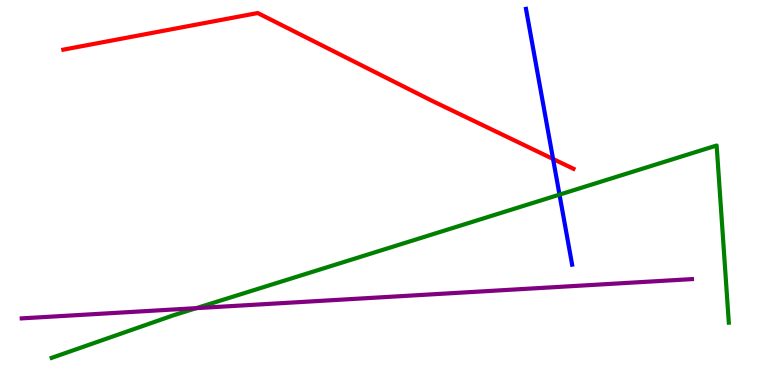[{'lines': ['blue', 'red'], 'intersections': [{'x': 7.14, 'y': 5.87}]}, {'lines': ['green', 'red'], 'intersections': []}, {'lines': ['purple', 'red'], 'intersections': []}, {'lines': ['blue', 'green'], 'intersections': [{'x': 7.22, 'y': 4.94}]}, {'lines': ['blue', 'purple'], 'intersections': []}, {'lines': ['green', 'purple'], 'intersections': [{'x': 2.53, 'y': 2.0}]}]